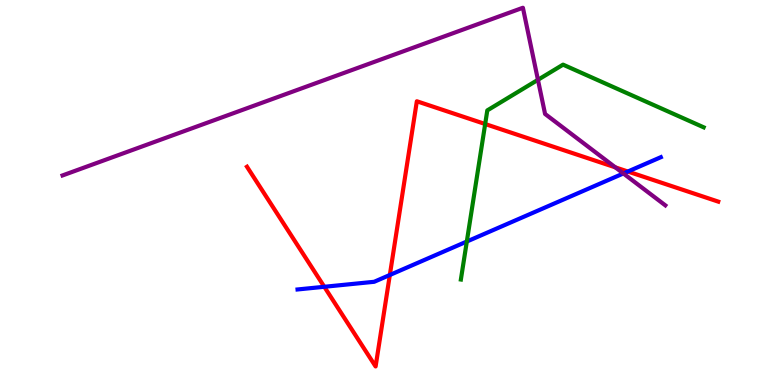[{'lines': ['blue', 'red'], 'intersections': [{'x': 4.18, 'y': 2.55}, {'x': 5.03, 'y': 2.86}, {'x': 8.1, 'y': 5.54}]}, {'lines': ['green', 'red'], 'intersections': [{'x': 6.26, 'y': 6.78}]}, {'lines': ['purple', 'red'], 'intersections': [{'x': 7.94, 'y': 5.65}]}, {'lines': ['blue', 'green'], 'intersections': [{'x': 6.02, 'y': 3.73}]}, {'lines': ['blue', 'purple'], 'intersections': [{'x': 8.04, 'y': 5.49}]}, {'lines': ['green', 'purple'], 'intersections': [{'x': 6.94, 'y': 7.93}]}]